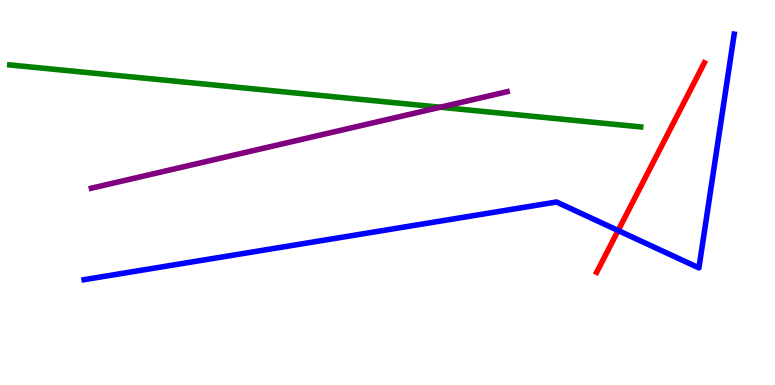[{'lines': ['blue', 'red'], 'intersections': [{'x': 7.98, 'y': 4.01}]}, {'lines': ['green', 'red'], 'intersections': []}, {'lines': ['purple', 'red'], 'intersections': []}, {'lines': ['blue', 'green'], 'intersections': []}, {'lines': ['blue', 'purple'], 'intersections': []}, {'lines': ['green', 'purple'], 'intersections': [{'x': 5.68, 'y': 7.22}]}]